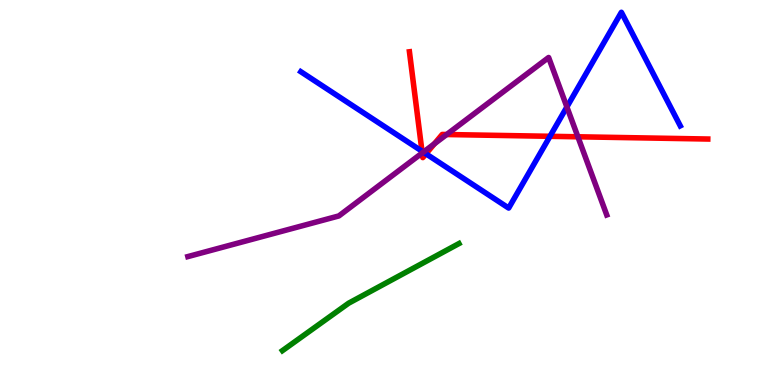[{'lines': ['blue', 'red'], 'intersections': [{'x': 5.44, 'y': 6.07}, {'x': 5.5, 'y': 6.0}, {'x': 7.1, 'y': 6.46}]}, {'lines': ['green', 'red'], 'intersections': []}, {'lines': ['purple', 'red'], 'intersections': [{'x': 5.45, 'y': 6.03}, {'x': 5.61, 'y': 6.27}, {'x': 5.76, 'y': 6.51}, {'x': 7.46, 'y': 6.45}]}, {'lines': ['blue', 'green'], 'intersections': []}, {'lines': ['blue', 'purple'], 'intersections': [{'x': 5.46, 'y': 6.05}, {'x': 7.31, 'y': 7.22}]}, {'lines': ['green', 'purple'], 'intersections': []}]